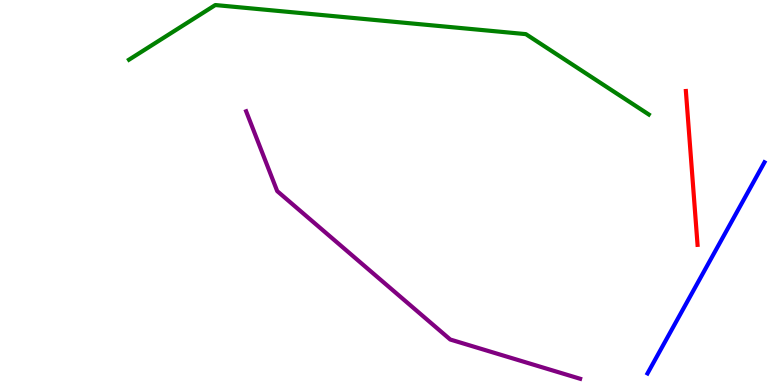[{'lines': ['blue', 'red'], 'intersections': []}, {'lines': ['green', 'red'], 'intersections': []}, {'lines': ['purple', 'red'], 'intersections': []}, {'lines': ['blue', 'green'], 'intersections': []}, {'lines': ['blue', 'purple'], 'intersections': []}, {'lines': ['green', 'purple'], 'intersections': []}]